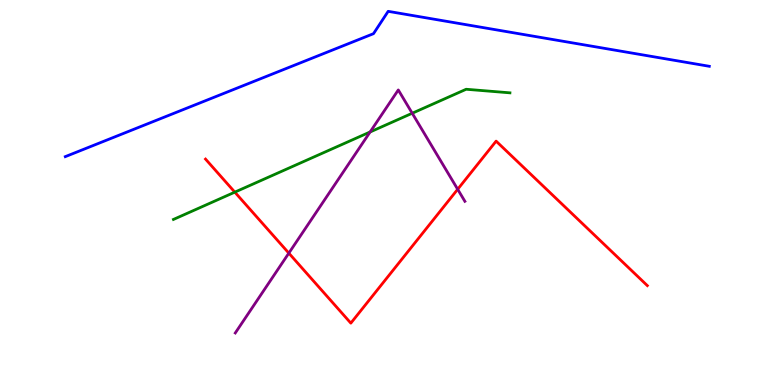[{'lines': ['blue', 'red'], 'intersections': []}, {'lines': ['green', 'red'], 'intersections': [{'x': 3.03, 'y': 5.01}]}, {'lines': ['purple', 'red'], 'intersections': [{'x': 3.73, 'y': 3.43}, {'x': 5.91, 'y': 5.08}]}, {'lines': ['blue', 'green'], 'intersections': []}, {'lines': ['blue', 'purple'], 'intersections': []}, {'lines': ['green', 'purple'], 'intersections': [{'x': 4.78, 'y': 6.57}, {'x': 5.32, 'y': 7.06}]}]